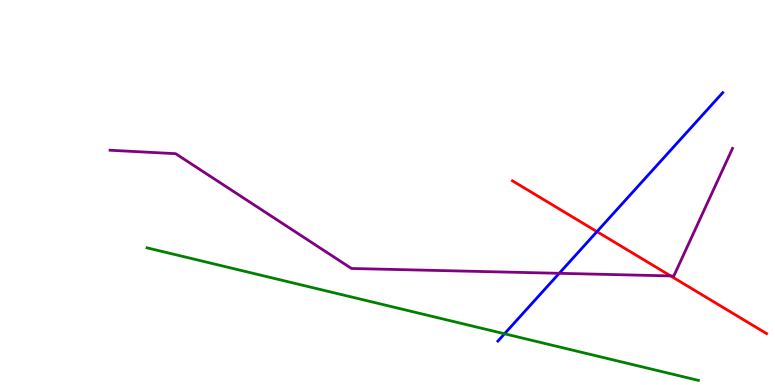[{'lines': ['blue', 'red'], 'intersections': [{'x': 7.7, 'y': 3.98}]}, {'lines': ['green', 'red'], 'intersections': []}, {'lines': ['purple', 'red'], 'intersections': [{'x': 8.65, 'y': 2.83}]}, {'lines': ['blue', 'green'], 'intersections': [{'x': 6.51, 'y': 1.33}]}, {'lines': ['blue', 'purple'], 'intersections': [{'x': 7.22, 'y': 2.9}]}, {'lines': ['green', 'purple'], 'intersections': []}]